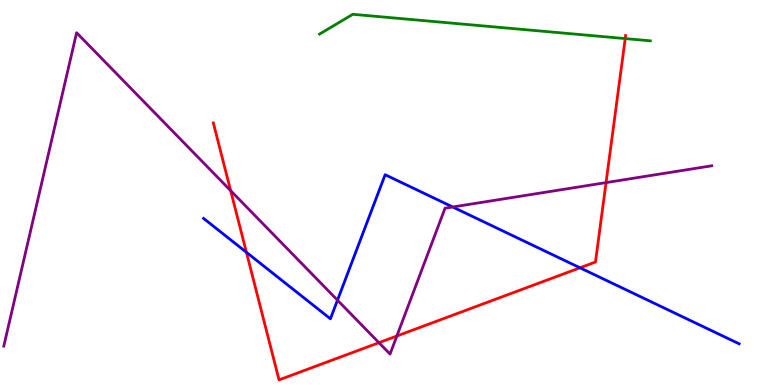[{'lines': ['blue', 'red'], 'intersections': [{'x': 3.18, 'y': 3.45}, {'x': 7.48, 'y': 3.04}]}, {'lines': ['green', 'red'], 'intersections': [{'x': 8.07, 'y': 9.0}]}, {'lines': ['purple', 'red'], 'intersections': [{'x': 2.98, 'y': 5.05}, {'x': 4.89, 'y': 1.1}, {'x': 5.12, 'y': 1.27}, {'x': 7.82, 'y': 5.26}]}, {'lines': ['blue', 'green'], 'intersections': []}, {'lines': ['blue', 'purple'], 'intersections': [{'x': 4.35, 'y': 2.2}, {'x': 5.84, 'y': 4.62}]}, {'lines': ['green', 'purple'], 'intersections': []}]